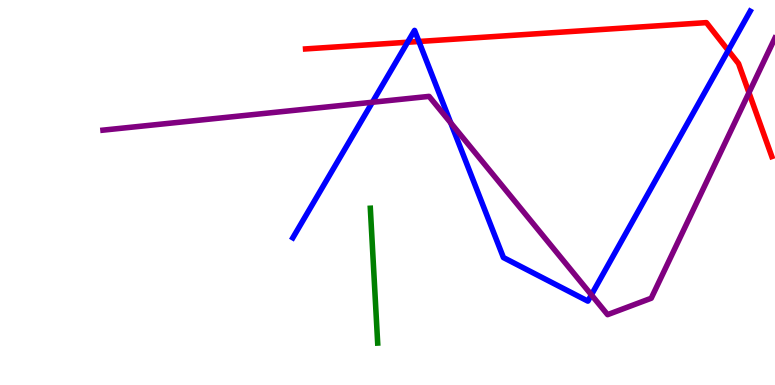[{'lines': ['blue', 'red'], 'intersections': [{'x': 5.26, 'y': 8.9}, {'x': 5.41, 'y': 8.92}, {'x': 9.4, 'y': 8.69}]}, {'lines': ['green', 'red'], 'intersections': []}, {'lines': ['purple', 'red'], 'intersections': [{'x': 9.66, 'y': 7.59}]}, {'lines': ['blue', 'green'], 'intersections': []}, {'lines': ['blue', 'purple'], 'intersections': [{'x': 4.8, 'y': 7.34}, {'x': 5.82, 'y': 6.81}, {'x': 7.63, 'y': 2.34}]}, {'lines': ['green', 'purple'], 'intersections': []}]